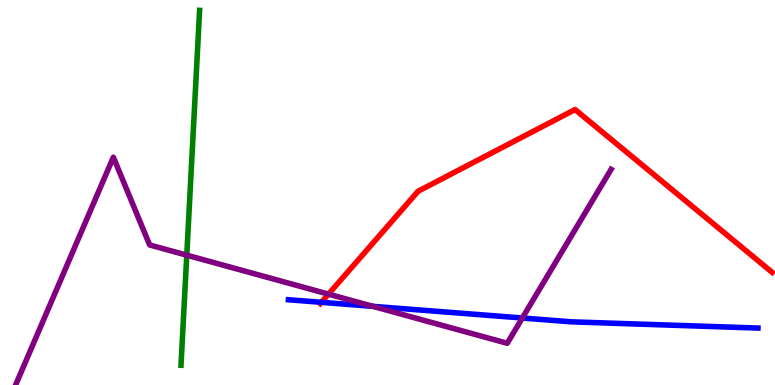[{'lines': ['blue', 'red'], 'intersections': [{'x': 4.15, 'y': 2.15}]}, {'lines': ['green', 'red'], 'intersections': []}, {'lines': ['purple', 'red'], 'intersections': [{'x': 4.24, 'y': 2.36}]}, {'lines': ['blue', 'green'], 'intersections': []}, {'lines': ['blue', 'purple'], 'intersections': [{'x': 4.81, 'y': 2.04}, {'x': 6.74, 'y': 1.74}]}, {'lines': ['green', 'purple'], 'intersections': [{'x': 2.41, 'y': 3.37}]}]